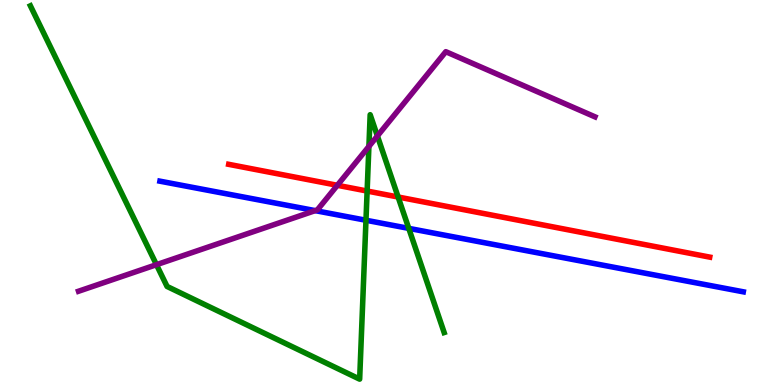[{'lines': ['blue', 'red'], 'intersections': []}, {'lines': ['green', 'red'], 'intersections': [{'x': 4.74, 'y': 5.04}, {'x': 5.14, 'y': 4.88}]}, {'lines': ['purple', 'red'], 'intersections': [{'x': 4.35, 'y': 5.19}]}, {'lines': ['blue', 'green'], 'intersections': [{'x': 4.72, 'y': 4.28}, {'x': 5.27, 'y': 4.07}]}, {'lines': ['blue', 'purple'], 'intersections': [{'x': 4.07, 'y': 4.53}]}, {'lines': ['green', 'purple'], 'intersections': [{'x': 2.02, 'y': 3.12}, {'x': 4.76, 'y': 6.2}, {'x': 4.87, 'y': 6.47}]}]